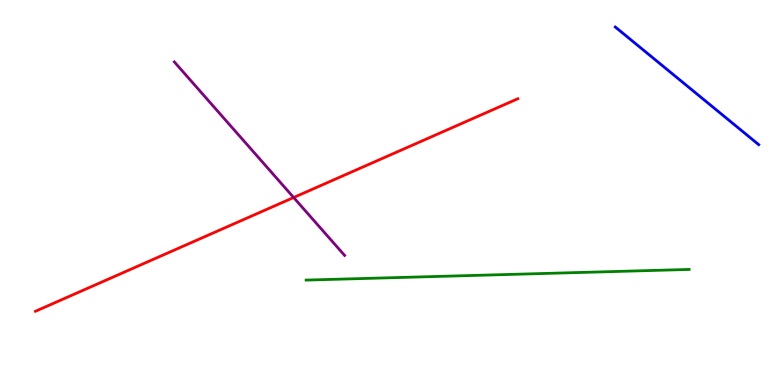[{'lines': ['blue', 'red'], 'intersections': []}, {'lines': ['green', 'red'], 'intersections': []}, {'lines': ['purple', 'red'], 'intersections': [{'x': 3.79, 'y': 4.87}]}, {'lines': ['blue', 'green'], 'intersections': []}, {'lines': ['blue', 'purple'], 'intersections': []}, {'lines': ['green', 'purple'], 'intersections': []}]